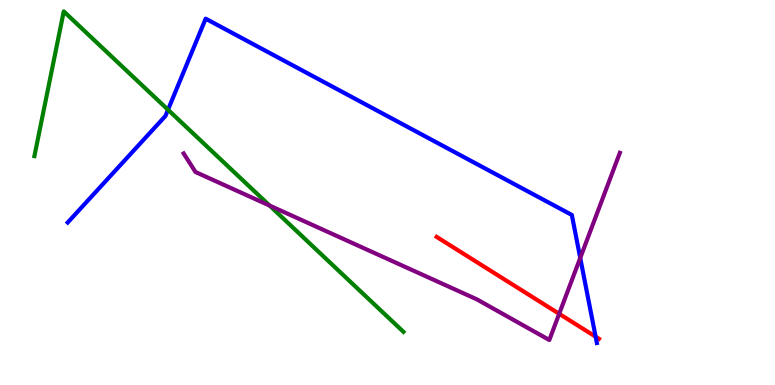[{'lines': ['blue', 'red'], 'intersections': [{'x': 7.69, 'y': 1.26}]}, {'lines': ['green', 'red'], 'intersections': []}, {'lines': ['purple', 'red'], 'intersections': [{'x': 7.22, 'y': 1.85}]}, {'lines': ['blue', 'green'], 'intersections': [{'x': 2.17, 'y': 7.15}]}, {'lines': ['blue', 'purple'], 'intersections': [{'x': 7.49, 'y': 3.3}]}, {'lines': ['green', 'purple'], 'intersections': [{'x': 3.48, 'y': 4.66}]}]